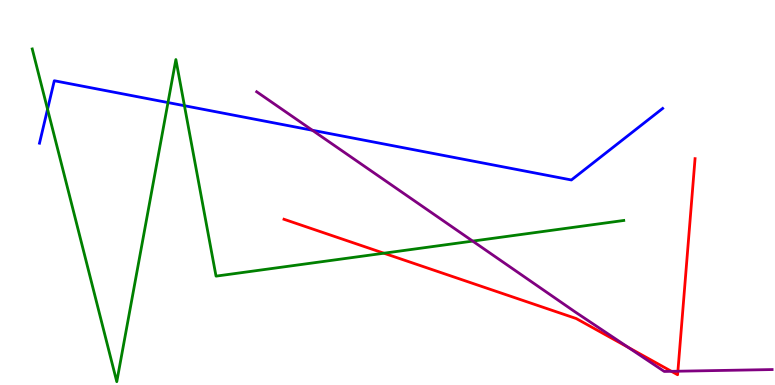[{'lines': ['blue', 'red'], 'intersections': []}, {'lines': ['green', 'red'], 'intersections': [{'x': 4.95, 'y': 3.42}]}, {'lines': ['purple', 'red'], 'intersections': [{'x': 8.11, 'y': 0.978}, {'x': 8.66, 'y': 0.355}, {'x': 8.75, 'y': 0.358}]}, {'lines': ['blue', 'green'], 'intersections': [{'x': 0.614, 'y': 7.16}, {'x': 2.17, 'y': 7.34}, {'x': 2.38, 'y': 7.25}]}, {'lines': ['blue', 'purple'], 'intersections': [{'x': 4.03, 'y': 6.62}]}, {'lines': ['green', 'purple'], 'intersections': [{'x': 6.1, 'y': 3.74}]}]